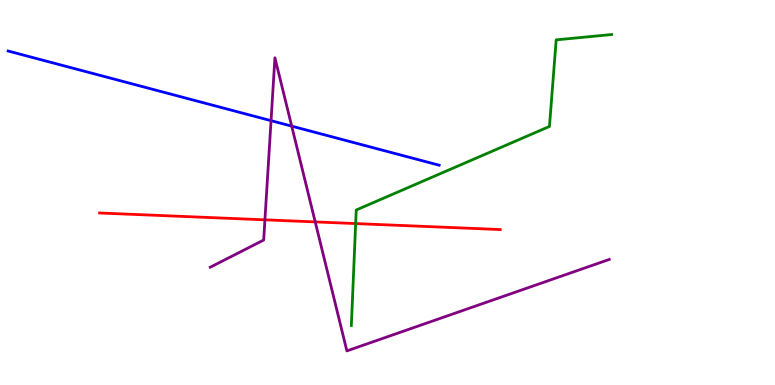[{'lines': ['blue', 'red'], 'intersections': []}, {'lines': ['green', 'red'], 'intersections': [{'x': 4.59, 'y': 4.19}]}, {'lines': ['purple', 'red'], 'intersections': [{'x': 3.42, 'y': 4.29}, {'x': 4.07, 'y': 4.24}]}, {'lines': ['blue', 'green'], 'intersections': []}, {'lines': ['blue', 'purple'], 'intersections': [{'x': 3.5, 'y': 6.87}, {'x': 3.76, 'y': 6.72}]}, {'lines': ['green', 'purple'], 'intersections': []}]